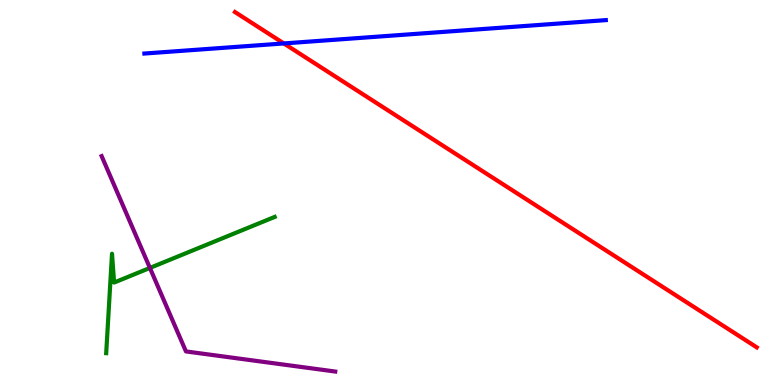[{'lines': ['blue', 'red'], 'intersections': [{'x': 3.66, 'y': 8.87}]}, {'lines': ['green', 'red'], 'intersections': []}, {'lines': ['purple', 'red'], 'intersections': []}, {'lines': ['blue', 'green'], 'intersections': []}, {'lines': ['blue', 'purple'], 'intersections': []}, {'lines': ['green', 'purple'], 'intersections': [{'x': 1.93, 'y': 3.04}]}]